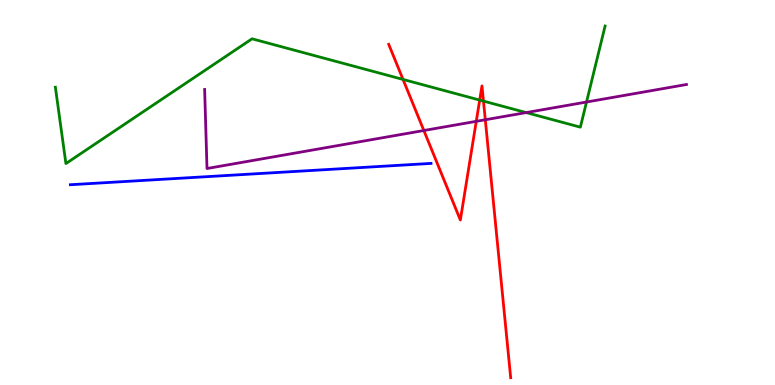[{'lines': ['blue', 'red'], 'intersections': []}, {'lines': ['green', 'red'], 'intersections': [{'x': 5.2, 'y': 7.94}, {'x': 6.19, 'y': 7.4}, {'x': 6.24, 'y': 7.37}]}, {'lines': ['purple', 'red'], 'intersections': [{'x': 5.47, 'y': 6.61}, {'x': 6.15, 'y': 6.85}, {'x': 6.26, 'y': 6.89}]}, {'lines': ['blue', 'green'], 'intersections': []}, {'lines': ['blue', 'purple'], 'intersections': []}, {'lines': ['green', 'purple'], 'intersections': [{'x': 6.79, 'y': 7.08}, {'x': 7.57, 'y': 7.35}]}]